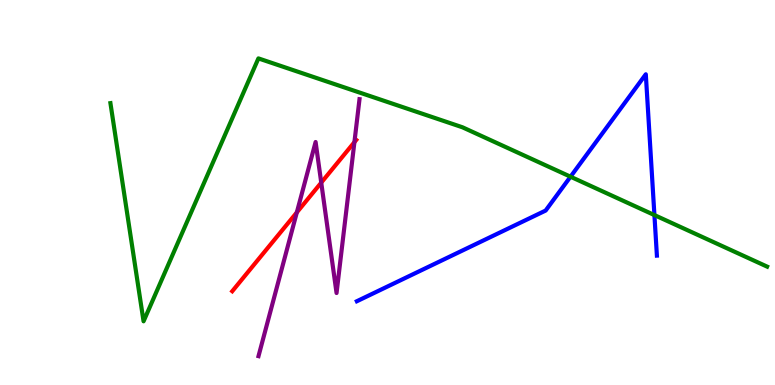[{'lines': ['blue', 'red'], 'intersections': []}, {'lines': ['green', 'red'], 'intersections': []}, {'lines': ['purple', 'red'], 'intersections': [{'x': 3.83, 'y': 4.48}, {'x': 4.15, 'y': 5.26}, {'x': 4.57, 'y': 6.31}]}, {'lines': ['blue', 'green'], 'intersections': [{'x': 7.36, 'y': 5.41}, {'x': 8.44, 'y': 4.41}]}, {'lines': ['blue', 'purple'], 'intersections': []}, {'lines': ['green', 'purple'], 'intersections': []}]